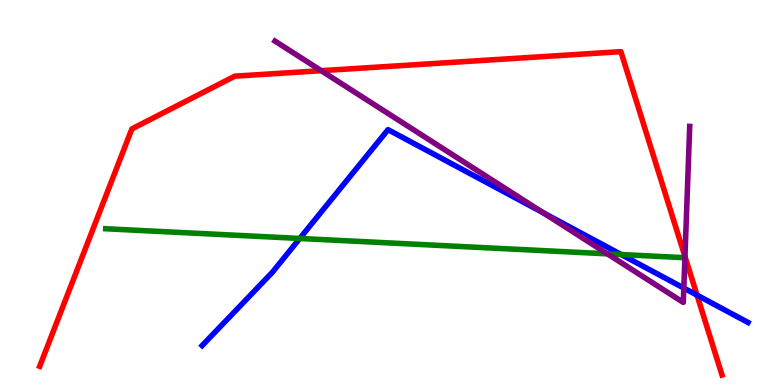[{'lines': ['blue', 'red'], 'intersections': [{'x': 8.99, 'y': 2.33}]}, {'lines': ['green', 'red'], 'intersections': []}, {'lines': ['purple', 'red'], 'intersections': [{'x': 4.14, 'y': 8.16}, {'x': 8.84, 'y': 3.34}]}, {'lines': ['blue', 'green'], 'intersections': [{'x': 3.87, 'y': 3.81}, {'x': 8.02, 'y': 3.39}]}, {'lines': ['blue', 'purple'], 'intersections': [{'x': 7.01, 'y': 4.47}, {'x': 8.82, 'y': 2.52}]}, {'lines': ['green', 'purple'], 'intersections': [{'x': 7.84, 'y': 3.41}]}]